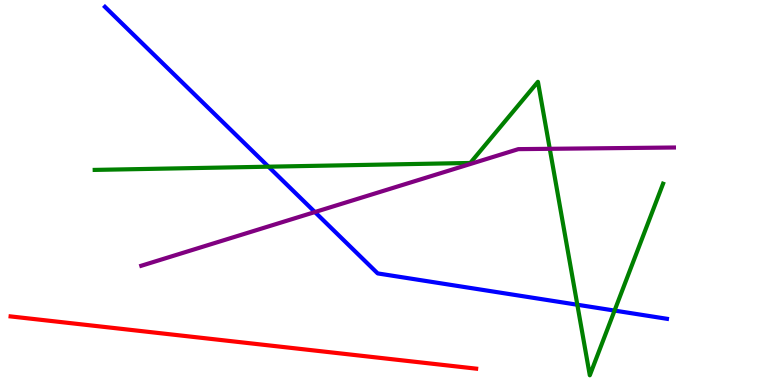[{'lines': ['blue', 'red'], 'intersections': []}, {'lines': ['green', 'red'], 'intersections': []}, {'lines': ['purple', 'red'], 'intersections': []}, {'lines': ['blue', 'green'], 'intersections': [{'x': 3.46, 'y': 5.67}, {'x': 7.45, 'y': 2.08}, {'x': 7.93, 'y': 1.93}]}, {'lines': ['blue', 'purple'], 'intersections': [{'x': 4.06, 'y': 4.49}]}, {'lines': ['green', 'purple'], 'intersections': [{'x': 7.09, 'y': 6.13}]}]